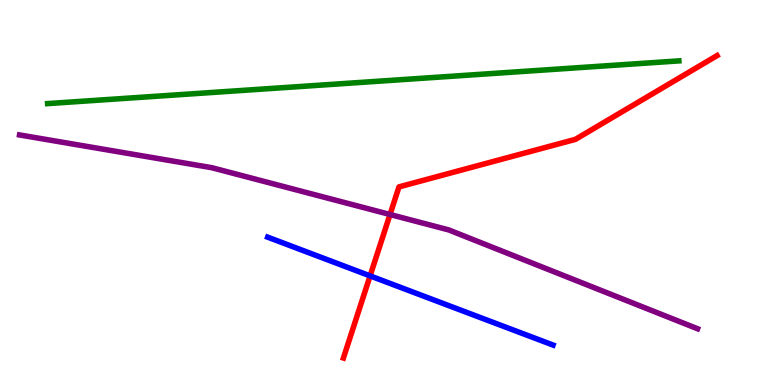[{'lines': ['blue', 'red'], 'intersections': [{'x': 4.78, 'y': 2.83}]}, {'lines': ['green', 'red'], 'intersections': []}, {'lines': ['purple', 'red'], 'intersections': [{'x': 5.03, 'y': 4.43}]}, {'lines': ['blue', 'green'], 'intersections': []}, {'lines': ['blue', 'purple'], 'intersections': []}, {'lines': ['green', 'purple'], 'intersections': []}]